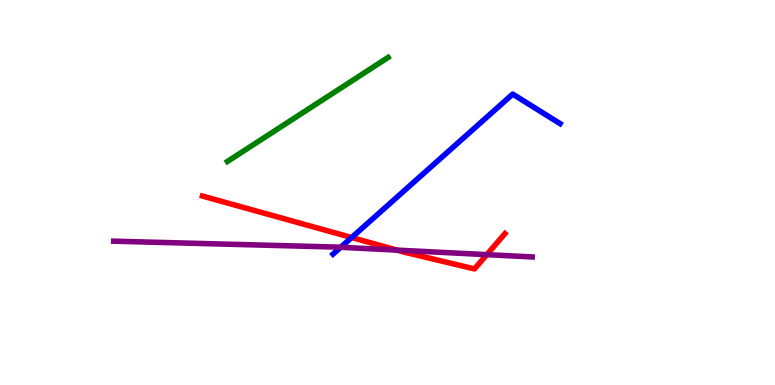[{'lines': ['blue', 'red'], 'intersections': [{'x': 4.54, 'y': 3.83}]}, {'lines': ['green', 'red'], 'intersections': []}, {'lines': ['purple', 'red'], 'intersections': [{'x': 5.12, 'y': 3.5}, {'x': 6.28, 'y': 3.39}]}, {'lines': ['blue', 'green'], 'intersections': []}, {'lines': ['blue', 'purple'], 'intersections': [{'x': 4.4, 'y': 3.58}]}, {'lines': ['green', 'purple'], 'intersections': []}]